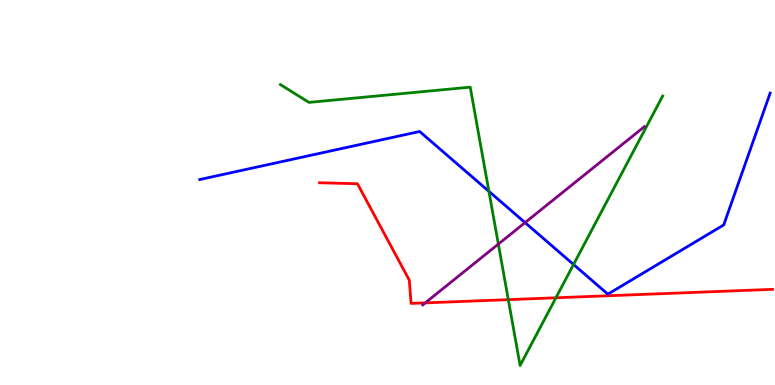[{'lines': ['blue', 'red'], 'intersections': []}, {'lines': ['green', 'red'], 'intersections': [{'x': 6.56, 'y': 2.22}, {'x': 7.17, 'y': 2.27}]}, {'lines': ['purple', 'red'], 'intersections': [{'x': 5.49, 'y': 2.13}]}, {'lines': ['blue', 'green'], 'intersections': [{'x': 6.31, 'y': 5.03}, {'x': 7.4, 'y': 3.13}]}, {'lines': ['blue', 'purple'], 'intersections': [{'x': 6.78, 'y': 4.22}]}, {'lines': ['green', 'purple'], 'intersections': [{'x': 6.43, 'y': 3.66}]}]